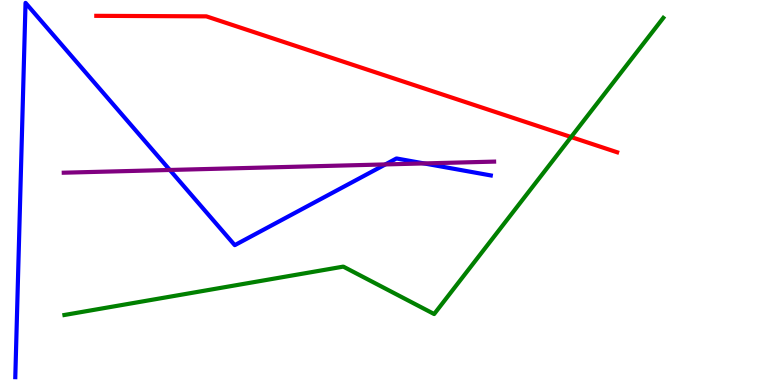[{'lines': ['blue', 'red'], 'intersections': []}, {'lines': ['green', 'red'], 'intersections': [{'x': 7.37, 'y': 6.44}]}, {'lines': ['purple', 'red'], 'intersections': []}, {'lines': ['blue', 'green'], 'intersections': []}, {'lines': ['blue', 'purple'], 'intersections': [{'x': 2.19, 'y': 5.59}, {'x': 4.97, 'y': 5.73}, {'x': 5.47, 'y': 5.76}]}, {'lines': ['green', 'purple'], 'intersections': []}]